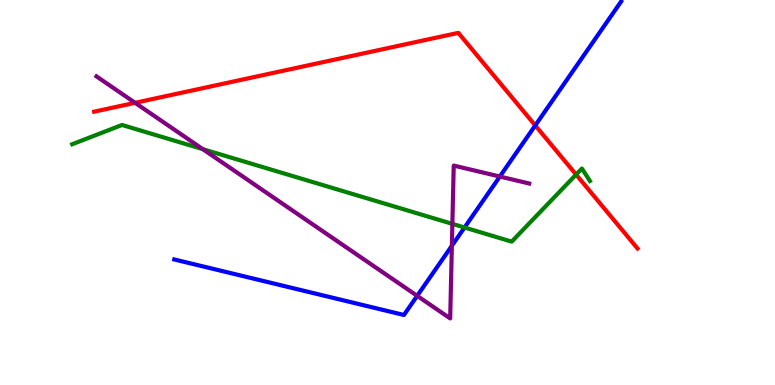[{'lines': ['blue', 'red'], 'intersections': [{'x': 6.91, 'y': 6.74}]}, {'lines': ['green', 'red'], 'intersections': [{'x': 7.43, 'y': 5.47}]}, {'lines': ['purple', 'red'], 'intersections': [{'x': 1.74, 'y': 7.33}]}, {'lines': ['blue', 'green'], 'intersections': [{'x': 5.99, 'y': 4.09}]}, {'lines': ['blue', 'purple'], 'intersections': [{'x': 5.38, 'y': 2.32}, {'x': 5.83, 'y': 3.62}, {'x': 6.45, 'y': 5.41}]}, {'lines': ['green', 'purple'], 'intersections': [{'x': 2.62, 'y': 6.13}, {'x': 5.84, 'y': 4.19}]}]